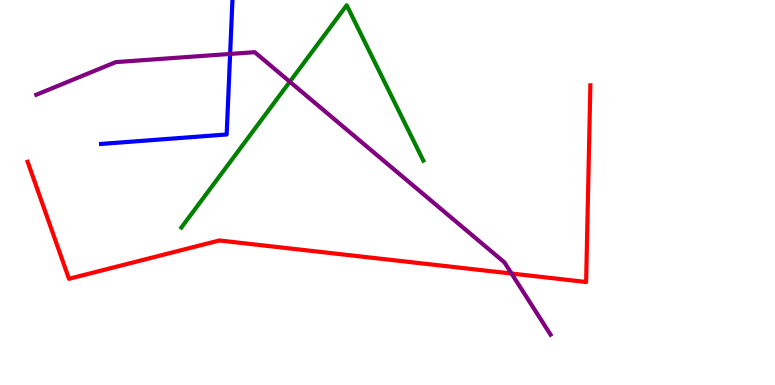[{'lines': ['blue', 'red'], 'intersections': []}, {'lines': ['green', 'red'], 'intersections': []}, {'lines': ['purple', 'red'], 'intersections': [{'x': 6.6, 'y': 2.89}]}, {'lines': ['blue', 'green'], 'intersections': []}, {'lines': ['blue', 'purple'], 'intersections': [{'x': 2.97, 'y': 8.6}]}, {'lines': ['green', 'purple'], 'intersections': [{'x': 3.74, 'y': 7.88}]}]